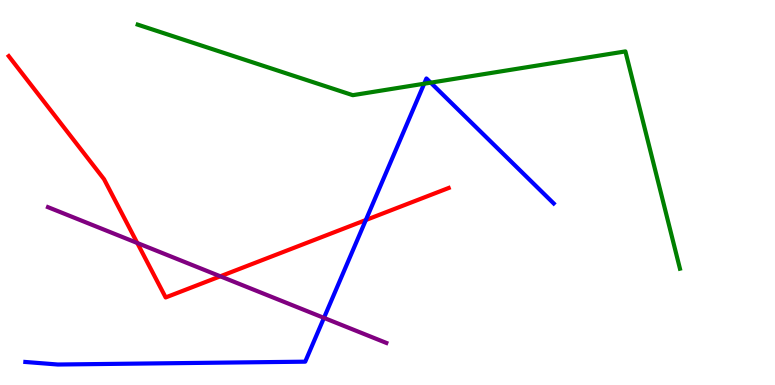[{'lines': ['blue', 'red'], 'intersections': [{'x': 4.72, 'y': 4.29}]}, {'lines': ['green', 'red'], 'intersections': []}, {'lines': ['purple', 'red'], 'intersections': [{'x': 1.77, 'y': 3.69}, {'x': 2.84, 'y': 2.82}]}, {'lines': ['blue', 'green'], 'intersections': [{'x': 5.47, 'y': 7.83}, {'x': 5.56, 'y': 7.85}]}, {'lines': ['blue', 'purple'], 'intersections': [{'x': 4.18, 'y': 1.74}]}, {'lines': ['green', 'purple'], 'intersections': []}]